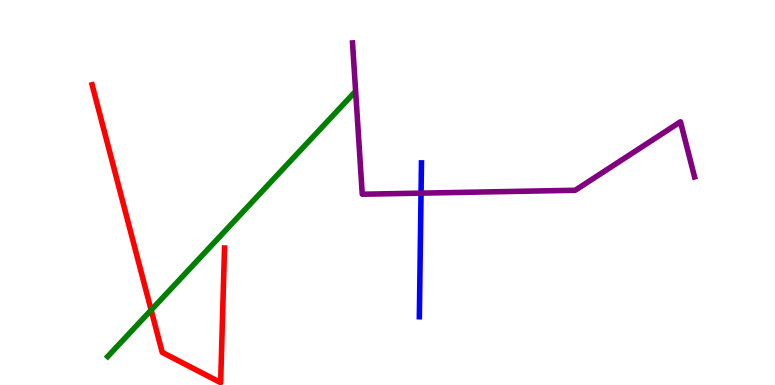[{'lines': ['blue', 'red'], 'intersections': []}, {'lines': ['green', 'red'], 'intersections': [{'x': 1.95, 'y': 1.95}]}, {'lines': ['purple', 'red'], 'intersections': []}, {'lines': ['blue', 'green'], 'intersections': []}, {'lines': ['blue', 'purple'], 'intersections': [{'x': 5.43, 'y': 4.98}]}, {'lines': ['green', 'purple'], 'intersections': []}]